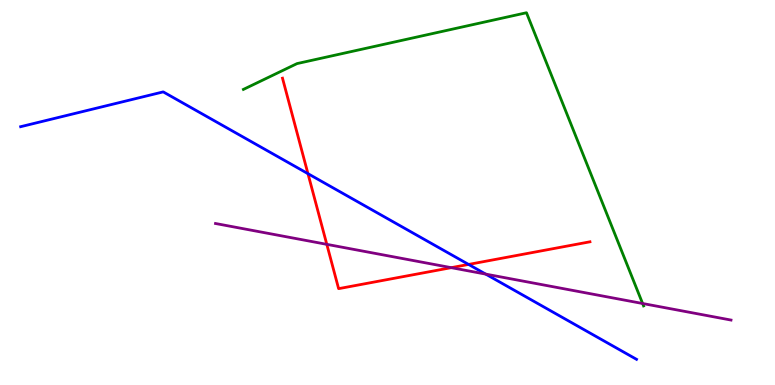[{'lines': ['blue', 'red'], 'intersections': [{'x': 3.97, 'y': 5.49}, {'x': 6.05, 'y': 3.13}]}, {'lines': ['green', 'red'], 'intersections': []}, {'lines': ['purple', 'red'], 'intersections': [{'x': 4.22, 'y': 3.65}, {'x': 5.82, 'y': 3.05}]}, {'lines': ['blue', 'green'], 'intersections': []}, {'lines': ['blue', 'purple'], 'intersections': [{'x': 6.27, 'y': 2.88}]}, {'lines': ['green', 'purple'], 'intersections': [{'x': 8.29, 'y': 2.12}]}]